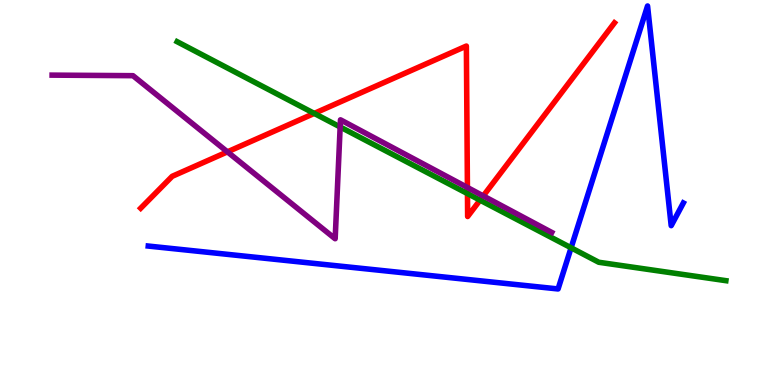[{'lines': ['blue', 'red'], 'intersections': []}, {'lines': ['green', 'red'], 'intersections': [{'x': 4.05, 'y': 7.05}, {'x': 6.03, 'y': 4.97}, {'x': 6.19, 'y': 4.8}]}, {'lines': ['purple', 'red'], 'intersections': [{'x': 2.93, 'y': 6.06}, {'x': 6.03, 'y': 5.13}, {'x': 6.24, 'y': 4.91}]}, {'lines': ['blue', 'green'], 'intersections': [{'x': 7.37, 'y': 3.56}]}, {'lines': ['blue', 'purple'], 'intersections': []}, {'lines': ['green', 'purple'], 'intersections': [{'x': 4.39, 'y': 6.7}]}]